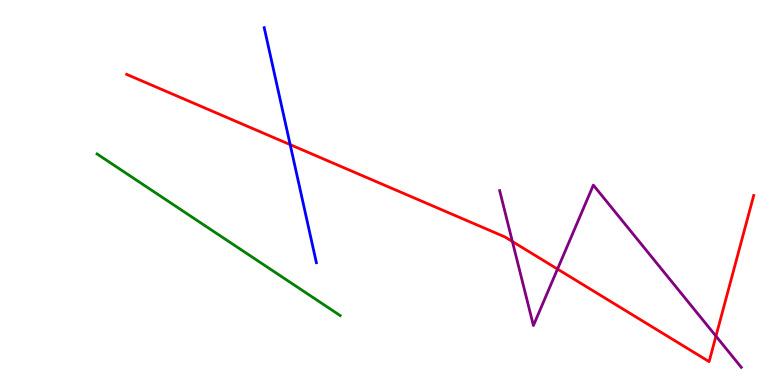[{'lines': ['blue', 'red'], 'intersections': [{'x': 3.74, 'y': 6.24}]}, {'lines': ['green', 'red'], 'intersections': []}, {'lines': ['purple', 'red'], 'intersections': [{'x': 6.61, 'y': 3.73}, {'x': 7.19, 'y': 3.01}, {'x': 9.24, 'y': 1.27}]}, {'lines': ['blue', 'green'], 'intersections': []}, {'lines': ['blue', 'purple'], 'intersections': []}, {'lines': ['green', 'purple'], 'intersections': []}]